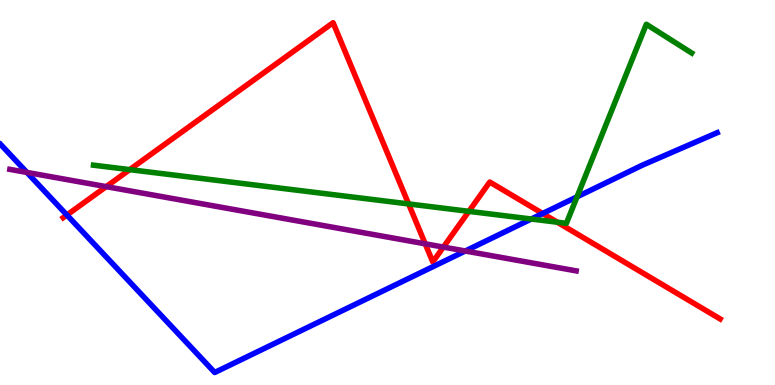[{'lines': ['blue', 'red'], 'intersections': [{'x': 0.863, 'y': 4.42}, {'x': 7.0, 'y': 4.45}]}, {'lines': ['green', 'red'], 'intersections': [{'x': 1.67, 'y': 5.59}, {'x': 5.27, 'y': 4.7}, {'x': 6.05, 'y': 4.51}, {'x': 7.19, 'y': 4.23}]}, {'lines': ['purple', 'red'], 'intersections': [{'x': 1.37, 'y': 5.15}, {'x': 5.49, 'y': 3.67}, {'x': 5.72, 'y': 3.58}]}, {'lines': ['blue', 'green'], 'intersections': [{'x': 6.86, 'y': 4.31}, {'x': 7.45, 'y': 4.89}]}, {'lines': ['blue', 'purple'], 'intersections': [{'x': 0.347, 'y': 5.52}, {'x': 6.0, 'y': 3.48}]}, {'lines': ['green', 'purple'], 'intersections': []}]